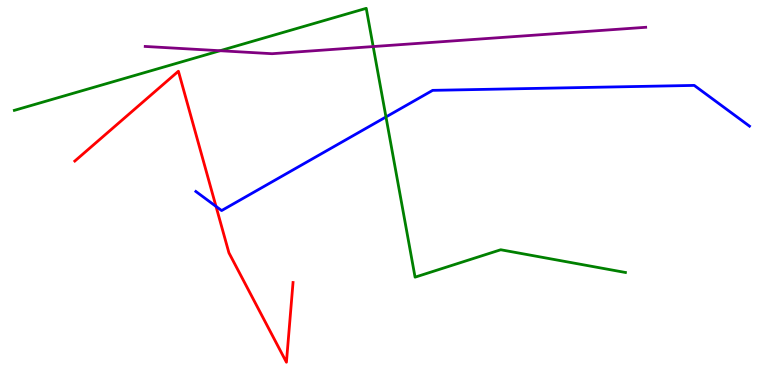[{'lines': ['blue', 'red'], 'intersections': [{'x': 2.79, 'y': 4.64}]}, {'lines': ['green', 'red'], 'intersections': []}, {'lines': ['purple', 'red'], 'intersections': []}, {'lines': ['blue', 'green'], 'intersections': [{'x': 4.98, 'y': 6.96}]}, {'lines': ['blue', 'purple'], 'intersections': []}, {'lines': ['green', 'purple'], 'intersections': [{'x': 2.84, 'y': 8.68}, {'x': 4.82, 'y': 8.79}]}]